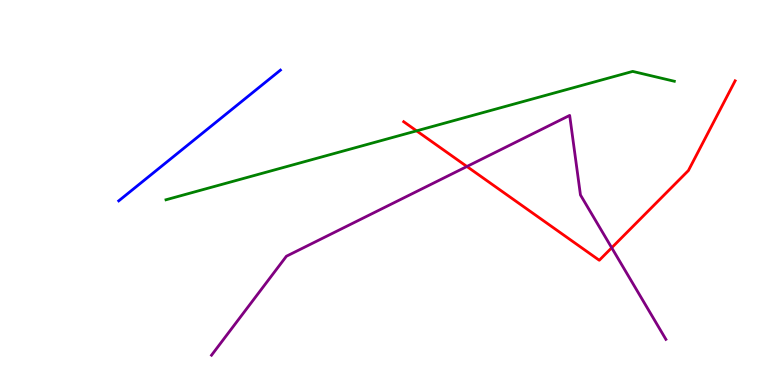[{'lines': ['blue', 'red'], 'intersections': []}, {'lines': ['green', 'red'], 'intersections': [{'x': 5.38, 'y': 6.6}]}, {'lines': ['purple', 'red'], 'intersections': [{'x': 6.02, 'y': 5.68}, {'x': 7.89, 'y': 3.56}]}, {'lines': ['blue', 'green'], 'intersections': []}, {'lines': ['blue', 'purple'], 'intersections': []}, {'lines': ['green', 'purple'], 'intersections': []}]